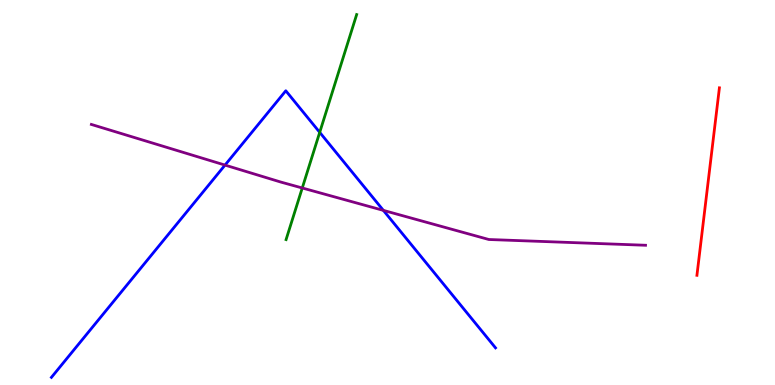[{'lines': ['blue', 'red'], 'intersections': []}, {'lines': ['green', 'red'], 'intersections': []}, {'lines': ['purple', 'red'], 'intersections': []}, {'lines': ['blue', 'green'], 'intersections': [{'x': 4.13, 'y': 6.56}]}, {'lines': ['blue', 'purple'], 'intersections': [{'x': 2.9, 'y': 5.71}, {'x': 4.95, 'y': 4.54}]}, {'lines': ['green', 'purple'], 'intersections': [{'x': 3.9, 'y': 5.12}]}]